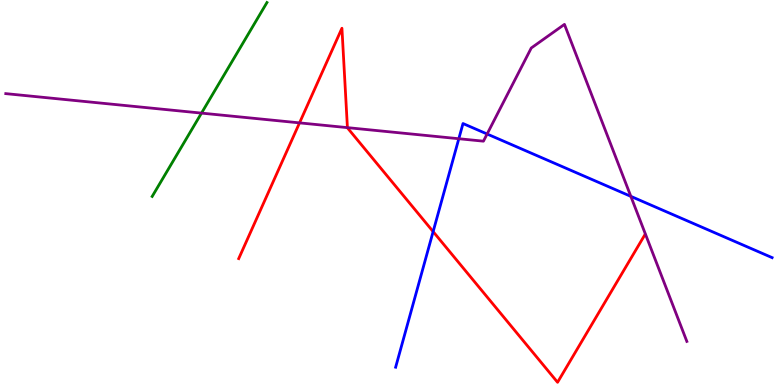[{'lines': ['blue', 'red'], 'intersections': [{'x': 5.59, 'y': 3.98}]}, {'lines': ['green', 'red'], 'intersections': []}, {'lines': ['purple', 'red'], 'intersections': [{'x': 3.86, 'y': 6.81}, {'x': 4.48, 'y': 6.68}]}, {'lines': ['blue', 'green'], 'intersections': []}, {'lines': ['blue', 'purple'], 'intersections': [{'x': 5.92, 'y': 6.4}, {'x': 6.29, 'y': 6.52}, {'x': 8.14, 'y': 4.9}]}, {'lines': ['green', 'purple'], 'intersections': [{'x': 2.6, 'y': 7.06}]}]